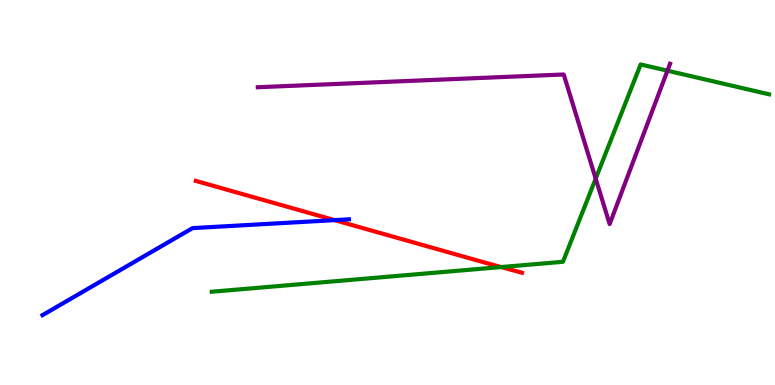[{'lines': ['blue', 'red'], 'intersections': [{'x': 4.32, 'y': 4.28}]}, {'lines': ['green', 'red'], 'intersections': [{'x': 6.47, 'y': 3.06}]}, {'lines': ['purple', 'red'], 'intersections': []}, {'lines': ['blue', 'green'], 'intersections': []}, {'lines': ['blue', 'purple'], 'intersections': []}, {'lines': ['green', 'purple'], 'intersections': [{'x': 7.69, 'y': 5.36}, {'x': 8.61, 'y': 8.16}]}]